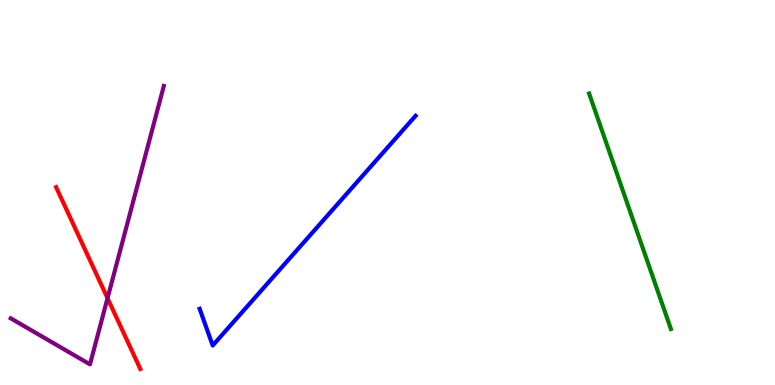[{'lines': ['blue', 'red'], 'intersections': []}, {'lines': ['green', 'red'], 'intersections': []}, {'lines': ['purple', 'red'], 'intersections': [{'x': 1.39, 'y': 2.25}]}, {'lines': ['blue', 'green'], 'intersections': []}, {'lines': ['blue', 'purple'], 'intersections': []}, {'lines': ['green', 'purple'], 'intersections': []}]